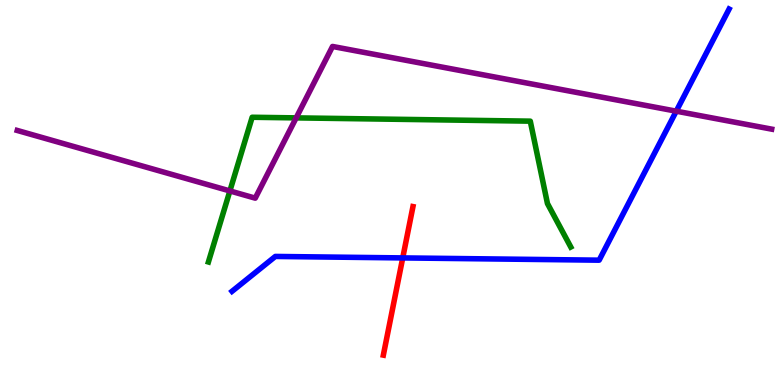[{'lines': ['blue', 'red'], 'intersections': [{'x': 5.2, 'y': 3.3}]}, {'lines': ['green', 'red'], 'intersections': []}, {'lines': ['purple', 'red'], 'intersections': []}, {'lines': ['blue', 'green'], 'intersections': []}, {'lines': ['blue', 'purple'], 'intersections': [{'x': 8.73, 'y': 7.11}]}, {'lines': ['green', 'purple'], 'intersections': [{'x': 2.97, 'y': 5.04}, {'x': 3.82, 'y': 6.94}]}]